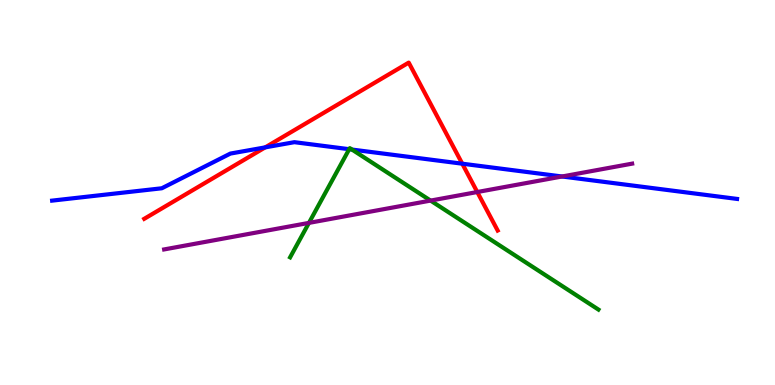[{'lines': ['blue', 'red'], 'intersections': [{'x': 3.42, 'y': 6.17}, {'x': 5.96, 'y': 5.75}]}, {'lines': ['green', 'red'], 'intersections': []}, {'lines': ['purple', 'red'], 'intersections': [{'x': 6.16, 'y': 5.01}]}, {'lines': ['blue', 'green'], 'intersections': [{'x': 4.51, 'y': 6.12}, {'x': 4.54, 'y': 6.12}]}, {'lines': ['blue', 'purple'], 'intersections': [{'x': 7.25, 'y': 5.42}]}, {'lines': ['green', 'purple'], 'intersections': [{'x': 3.99, 'y': 4.21}, {'x': 5.56, 'y': 4.79}]}]